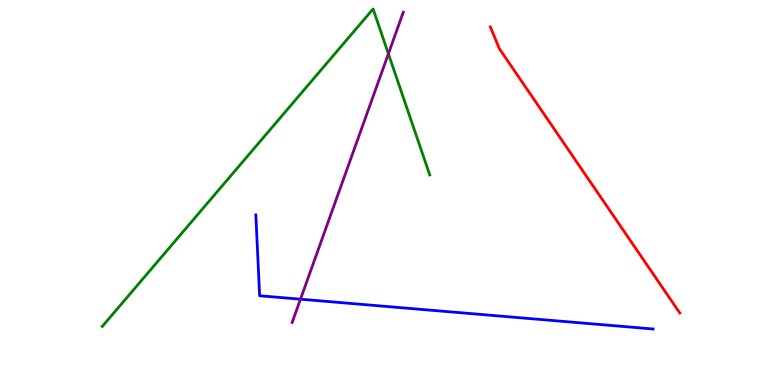[{'lines': ['blue', 'red'], 'intersections': []}, {'lines': ['green', 'red'], 'intersections': []}, {'lines': ['purple', 'red'], 'intersections': []}, {'lines': ['blue', 'green'], 'intersections': []}, {'lines': ['blue', 'purple'], 'intersections': [{'x': 3.88, 'y': 2.23}]}, {'lines': ['green', 'purple'], 'intersections': [{'x': 5.01, 'y': 8.6}]}]